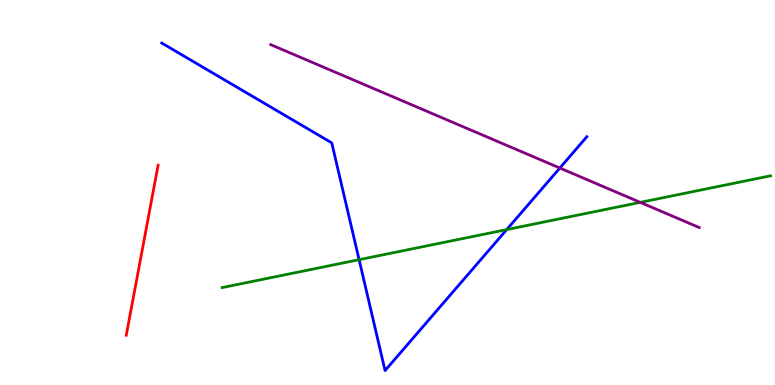[{'lines': ['blue', 'red'], 'intersections': []}, {'lines': ['green', 'red'], 'intersections': []}, {'lines': ['purple', 'red'], 'intersections': []}, {'lines': ['blue', 'green'], 'intersections': [{'x': 4.63, 'y': 3.25}, {'x': 6.54, 'y': 4.04}]}, {'lines': ['blue', 'purple'], 'intersections': [{'x': 7.22, 'y': 5.64}]}, {'lines': ['green', 'purple'], 'intersections': [{'x': 8.26, 'y': 4.74}]}]